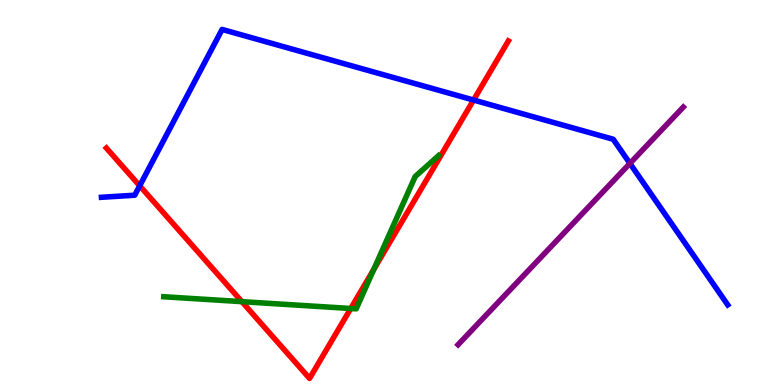[{'lines': ['blue', 'red'], 'intersections': [{'x': 1.8, 'y': 5.17}, {'x': 6.11, 'y': 7.4}]}, {'lines': ['green', 'red'], 'intersections': [{'x': 3.12, 'y': 2.16}, {'x': 4.53, 'y': 1.99}, {'x': 4.82, 'y': 3.0}]}, {'lines': ['purple', 'red'], 'intersections': []}, {'lines': ['blue', 'green'], 'intersections': []}, {'lines': ['blue', 'purple'], 'intersections': [{'x': 8.13, 'y': 5.76}]}, {'lines': ['green', 'purple'], 'intersections': []}]